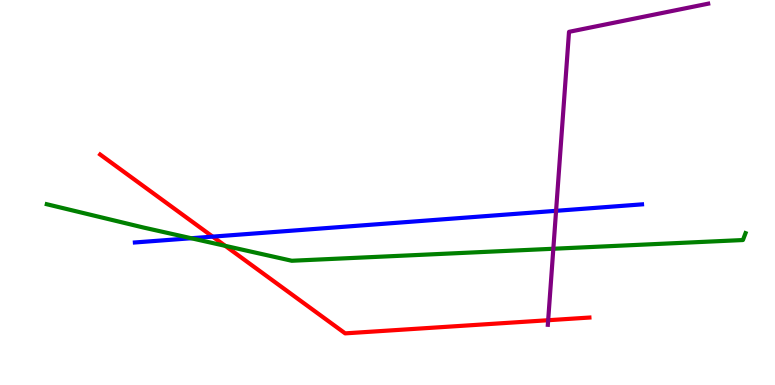[{'lines': ['blue', 'red'], 'intersections': [{'x': 2.74, 'y': 3.85}]}, {'lines': ['green', 'red'], 'intersections': [{'x': 2.91, 'y': 3.61}]}, {'lines': ['purple', 'red'], 'intersections': [{'x': 7.07, 'y': 1.68}]}, {'lines': ['blue', 'green'], 'intersections': [{'x': 2.47, 'y': 3.81}]}, {'lines': ['blue', 'purple'], 'intersections': [{'x': 7.18, 'y': 4.52}]}, {'lines': ['green', 'purple'], 'intersections': [{'x': 7.14, 'y': 3.54}]}]